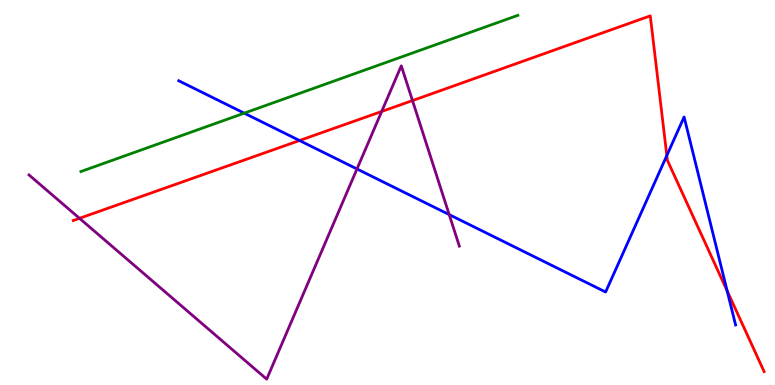[{'lines': ['blue', 'red'], 'intersections': [{'x': 3.86, 'y': 6.35}, {'x': 8.6, 'y': 5.96}, {'x': 9.38, 'y': 2.45}]}, {'lines': ['green', 'red'], 'intersections': []}, {'lines': ['purple', 'red'], 'intersections': [{'x': 1.03, 'y': 4.33}, {'x': 4.92, 'y': 7.1}, {'x': 5.32, 'y': 7.39}]}, {'lines': ['blue', 'green'], 'intersections': [{'x': 3.15, 'y': 7.06}]}, {'lines': ['blue', 'purple'], 'intersections': [{'x': 4.61, 'y': 5.61}, {'x': 5.8, 'y': 4.43}]}, {'lines': ['green', 'purple'], 'intersections': []}]